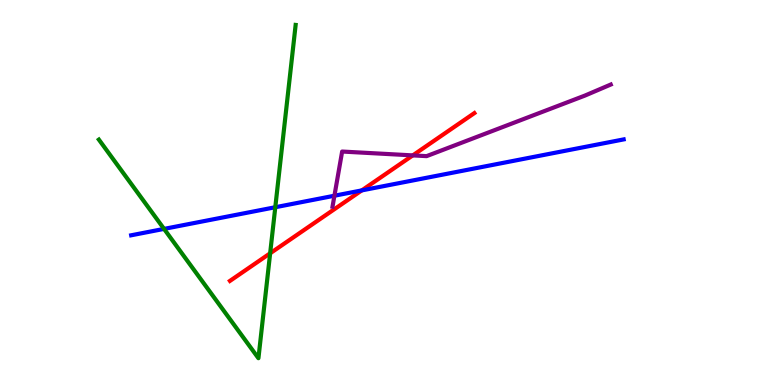[{'lines': ['blue', 'red'], 'intersections': [{'x': 4.67, 'y': 5.05}]}, {'lines': ['green', 'red'], 'intersections': [{'x': 3.49, 'y': 3.42}]}, {'lines': ['purple', 'red'], 'intersections': [{'x': 5.33, 'y': 5.96}]}, {'lines': ['blue', 'green'], 'intersections': [{'x': 2.12, 'y': 4.05}, {'x': 3.55, 'y': 4.62}]}, {'lines': ['blue', 'purple'], 'intersections': [{'x': 4.32, 'y': 4.92}]}, {'lines': ['green', 'purple'], 'intersections': []}]